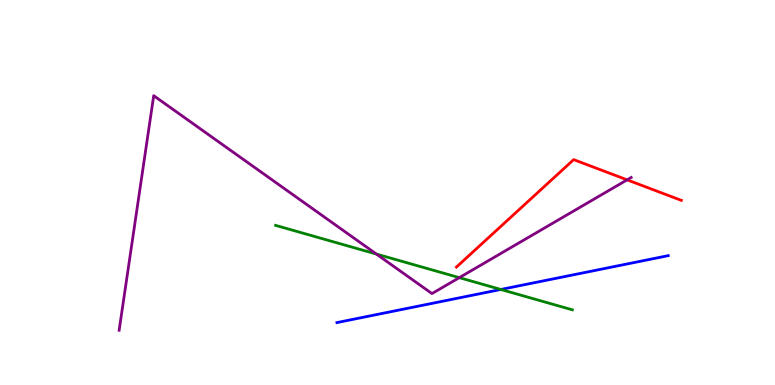[{'lines': ['blue', 'red'], 'intersections': []}, {'lines': ['green', 'red'], 'intersections': []}, {'lines': ['purple', 'red'], 'intersections': [{'x': 8.09, 'y': 5.33}]}, {'lines': ['blue', 'green'], 'intersections': [{'x': 6.46, 'y': 2.48}]}, {'lines': ['blue', 'purple'], 'intersections': []}, {'lines': ['green', 'purple'], 'intersections': [{'x': 4.86, 'y': 3.4}, {'x': 5.93, 'y': 2.79}]}]